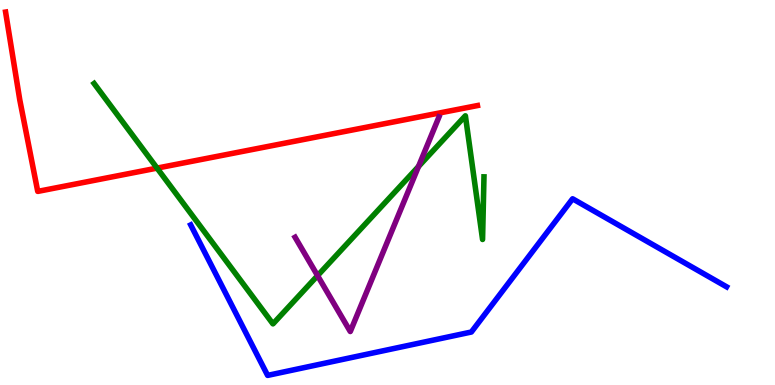[{'lines': ['blue', 'red'], 'intersections': []}, {'lines': ['green', 'red'], 'intersections': [{'x': 2.03, 'y': 5.63}]}, {'lines': ['purple', 'red'], 'intersections': []}, {'lines': ['blue', 'green'], 'intersections': []}, {'lines': ['blue', 'purple'], 'intersections': []}, {'lines': ['green', 'purple'], 'intersections': [{'x': 4.1, 'y': 2.84}, {'x': 5.4, 'y': 5.68}]}]